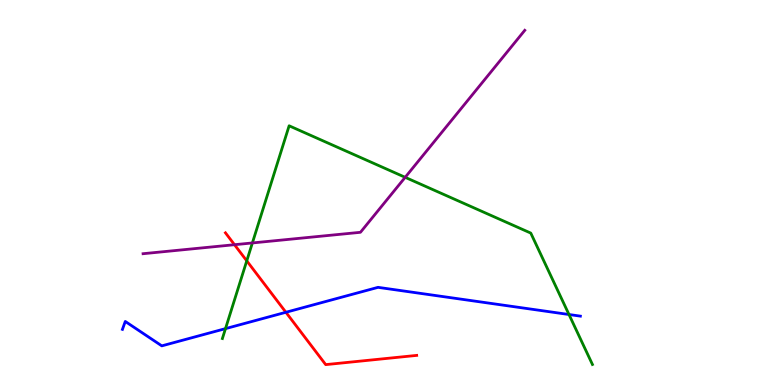[{'lines': ['blue', 'red'], 'intersections': [{'x': 3.69, 'y': 1.89}]}, {'lines': ['green', 'red'], 'intersections': [{'x': 3.18, 'y': 3.22}]}, {'lines': ['purple', 'red'], 'intersections': [{'x': 3.03, 'y': 3.64}]}, {'lines': ['blue', 'green'], 'intersections': [{'x': 2.91, 'y': 1.46}, {'x': 7.34, 'y': 1.83}]}, {'lines': ['blue', 'purple'], 'intersections': []}, {'lines': ['green', 'purple'], 'intersections': [{'x': 3.26, 'y': 3.69}, {'x': 5.23, 'y': 5.39}]}]